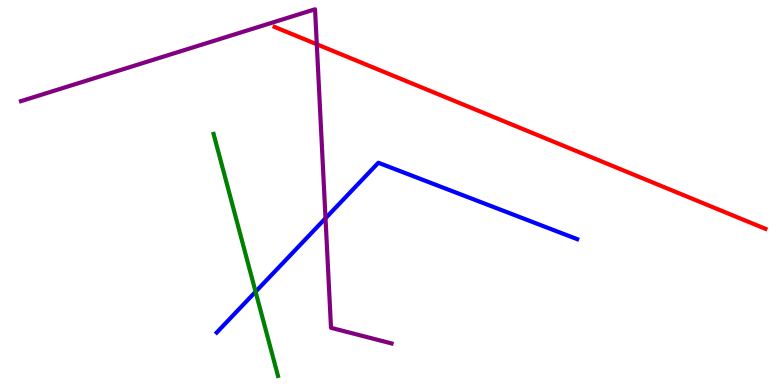[{'lines': ['blue', 'red'], 'intersections': []}, {'lines': ['green', 'red'], 'intersections': []}, {'lines': ['purple', 'red'], 'intersections': [{'x': 4.09, 'y': 8.85}]}, {'lines': ['blue', 'green'], 'intersections': [{'x': 3.3, 'y': 2.42}]}, {'lines': ['blue', 'purple'], 'intersections': [{'x': 4.2, 'y': 4.33}]}, {'lines': ['green', 'purple'], 'intersections': []}]